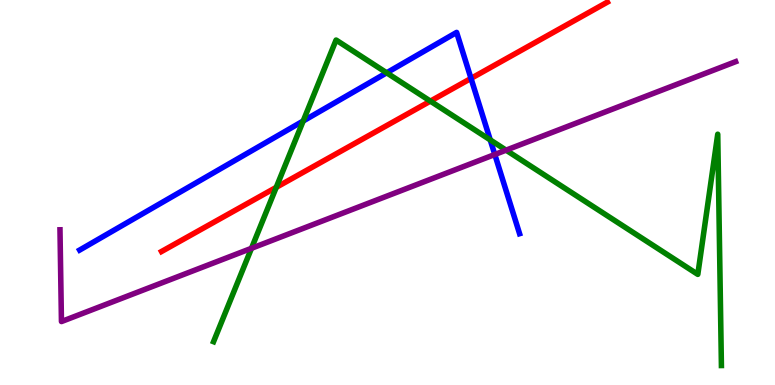[{'lines': ['blue', 'red'], 'intersections': [{'x': 6.08, 'y': 7.96}]}, {'lines': ['green', 'red'], 'intersections': [{'x': 3.56, 'y': 5.13}, {'x': 5.55, 'y': 7.37}]}, {'lines': ['purple', 'red'], 'intersections': []}, {'lines': ['blue', 'green'], 'intersections': [{'x': 3.91, 'y': 6.86}, {'x': 4.99, 'y': 8.11}, {'x': 6.33, 'y': 6.37}]}, {'lines': ['blue', 'purple'], 'intersections': [{'x': 6.38, 'y': 5.99}]}, {'lines': ['green', 'purple'], 'intersections': [{'x': 3.24, 'y': 3.55}, {'x': 6.53, 'y': 6.1}]}]